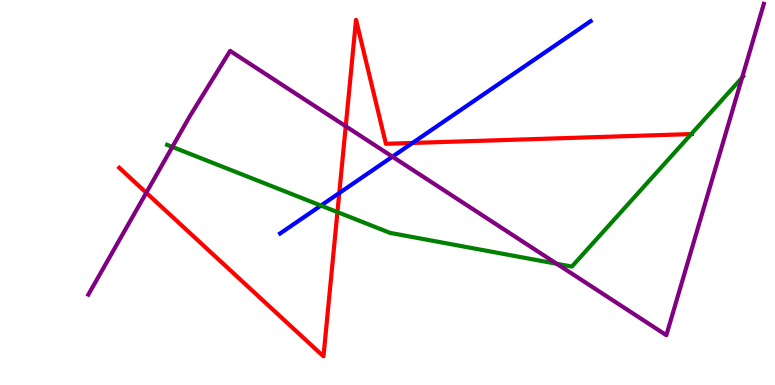[{'lines': ['blue', 'red'], 'intersections': [{'x': 4.38, 'y': 4.99}, {'x': 5.32, 'y': 6.29}]}, {'lines': ['green', 'red'], 'intersections': [{'x': 4.35, 'y': 4.49}, {'x': 8.92, 'y': 6.52}]}, {'lines': ['purple', 'red'], 'intersections': [{'x': 1.89, 'y': 4.99}, {'x': 4.46, 'y': 6.72}]}, {'lines': ['blue', 'green'], 'intersections': [{'x': 4.14, 'y': 4.66}]}, {'lines': ['blue', 'purple'], 'intersections': [{'x': 5.06, 'y': 5.93}]}, {'lines': ['green', 'purple'], 'intersections': [{'x': 2.22, 'y': 6.18}, {'x': 7.18, 'y': 3.15}, {'x': 9.58, 'y': 7.98}]}]